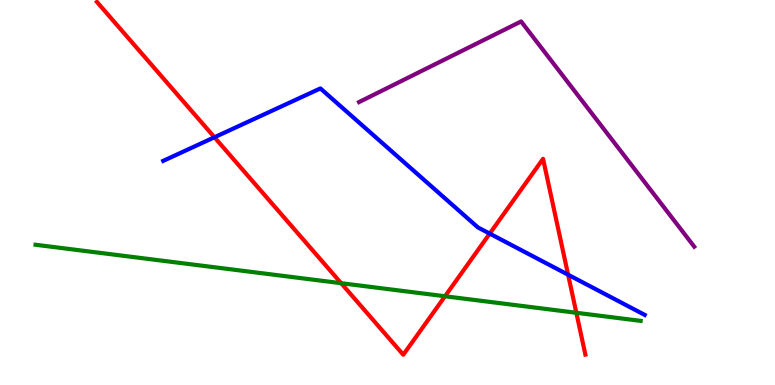[{'lines': ['blue', 'red'], 'intersections': [{'x': 2.77, 'y': 6.43}, {'x': 6.32, 'y': 3.93}, {'x': 7.33, 'y': 2.86}]}, {'lines': ['green', 'red'], 'intersections': [{'x': 4.4, 'y': 2.64}, {'x': 5.74, 'y': 2.3}, {'x': 7.44, 'y': 1.88}]}, {'lines': ['purple', 'red'], 'intersections': []}, {'lines': ['blue', 'green'], 'intersections': []}, {'lines': ['blue', 'purple'], 'intersections': []}, {'lines': ['green', 'purple'], 'intersections': []}]